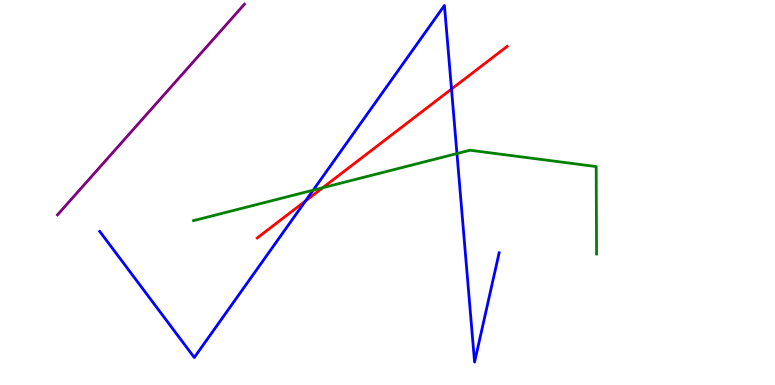[{'lines': ['blue', 'red'], 'intersections': [{'x': 3.94, 'y': 4.78}, {'x': 5.83, 'y': 7.69}]}, {'lines': ['green', 'red'], 'intersections': [{'x': 4.16, 'y': 5.12}]}, {'lines': ['purple', 'red'], 'intersections': []}, {'lines': ['blue', 'green'], 'intersections': [{'x': 4.04, 'y': 5.06}, {'x': 5.9, 'y': 6.01}]}, {'lines': ['blue', 'purple'], 'intersections': []}, {'lines': ['green', 'purple'], 'intersections': []}]